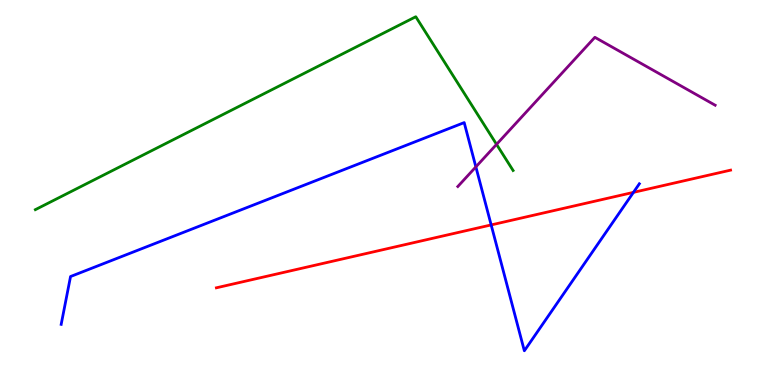[{'lines': ['blue', 'red'], 'intersections': [{'x': 6.34, 'y': 4.16}, {'x': 8.17, 'y': 5.0}]}, {'lines': ['green', 'red'], 'intersections': []}, {'lines': ['purple', 'red'], 'intersections': []}, {'lines': ['blue', 'green'], 'intersections': []}, {'lines': ['blue', 'purple'], 'intersections': [{'x': 6.14, 'y': 5.67}]}, {'lines': ['green', 'purple'], 'intersections': [{'x': 6.41, 'y': 6.25}]}]